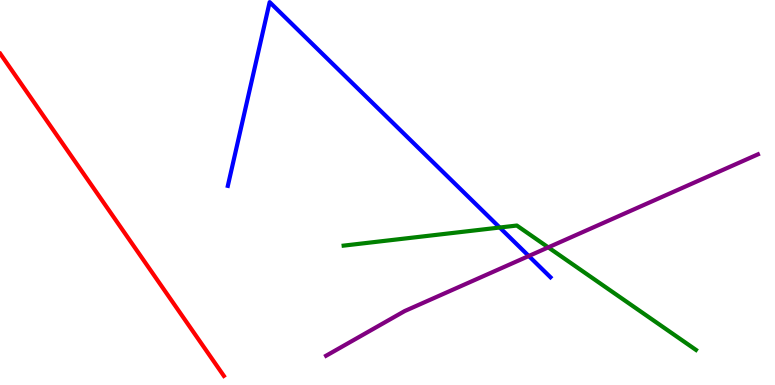[{'lines': ['blue', 'red'], 'intersections': []}, {'lines': ['green', 'red'], 'intersections': []}, {'lines': ['purple', 'red'], 'intersections': []}, {'lines': ['blue', 'green'], 'intersections': [{'x': 6.45, 'y': 4.09}]}, {'lines': ['blue', 'purple'], 'intersections': [{'x': 6.82, 'y': 3.35}]}, {'lines': ['green', 'purple'], 'intersections': [{'x': 7.07, 'y': 3.57}]}]